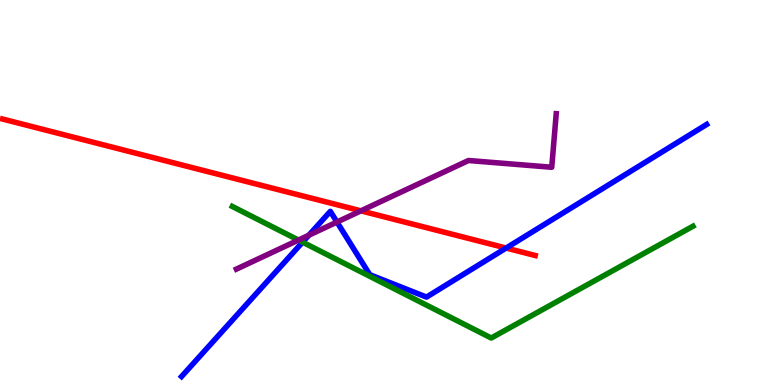[{'lines': ['blue', 'red'], 'intersections': [{'x': 6.53, 'y': 3.56}]}, {'lines': ['green', 'red'], 'intersections': []}, {'lines': ['purple', 'red'], 'intersections': [{'x': 4.66, 'y': 4.52}]}, {'lines': ['blue', 'green'], 'intersections': [{'x': 3.9, 'y': 3.71}]}, {'lines': ['blue', 'purple'], 'intersections': [{'x': 3.99, 'y': 3.89}, {'x': 4.35, 'y': 4.23}]}, {'lines': ['green', 'purple'], 'intersections': [{'x': 3.85, 'y': 3.76}]}]